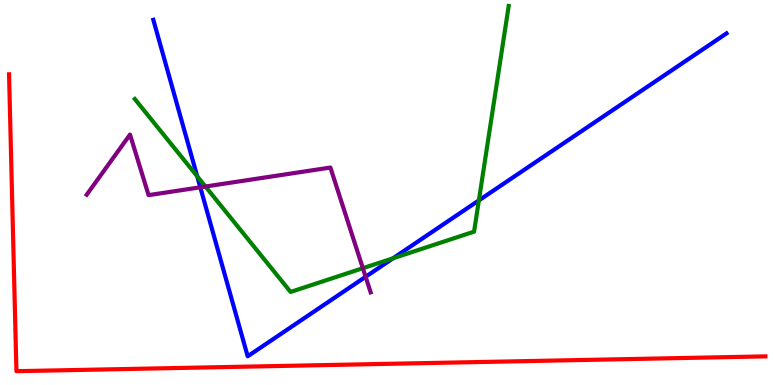[{'lines': ['blue', 'red'], 'intersections': []}, {'lines': ['green', 'red'], 'intersections': []}, {'lines': ['purple', 'red'], 'intersections': []}, {'lines': ['blue', 'green'], 'intersections': [{'x': 2.54, 'y': 5.42}, {'x': 5.07, 'y': 3.29}, {'x': 6.18, 'y': 4.79}]}, {'lines': ['blue', 'purple'], 'intersections': [{'x': 2.58, 'y': 5.14}, {'x': 4.72, 'y': 2.81}]}, {'lines': ['green', 'purple'], 'intersections': [{'x': 2.65, 'y': 5.16}, {'x': 4.68, 'y': 3.03}]}]